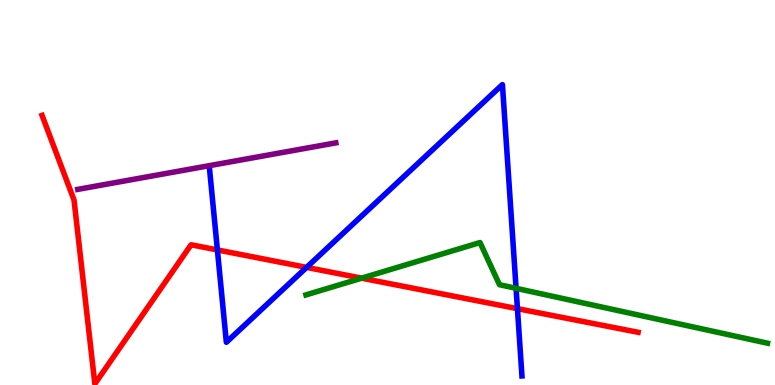[{'lines': ['blue', 'red'], 'intersections': [{'x': 2.81, 'y': 3.51}, {'x': 3.96, 'y': 3.05}, {'x': 6.68, 'y': 1.98}]}, {'lines': ['green', 'red'], 'intersections': [{'x': 4.67, 'y': 2.78}]}, {'lines': ['purple', 'red'], 'intersections': []}, {'lines': ['blue', 'green'], 'intersections': [{'x': 6.66, 'y': 2.51}]}, {'lines': ['blue', 'purple'], 'intersections': []}, {'lines': ['green', 'purple'], 'intersections': []}]